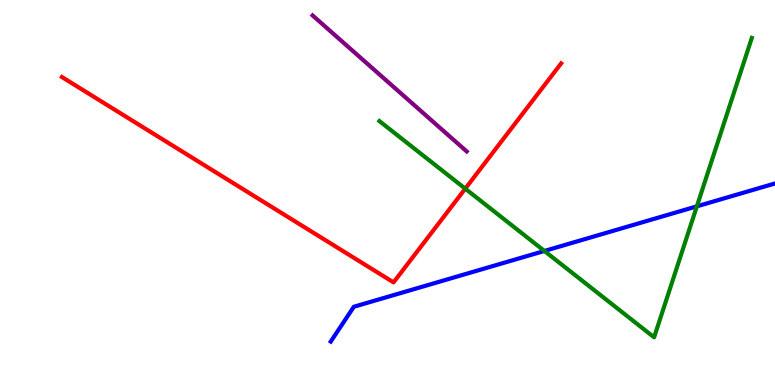[{'lines': ['blue', 'red'], 'intersections': []}, {'lines': ['green', 'red'], 'intersections': [{'x': 6.0, 'y': 5.1}]}, {'lines': ['purple', 'red'], 'intersections': []}, {'lines': ['blue', 'green'], 'intersections': [{'x': 7.02, 'y': 3.48}, {'x': 8.99, 'y': 4.64}]}, {'lines': ['blue', 'purple'], 'intersections': []}, {'lines': ['green', 'purple'], 'intersections': []}]